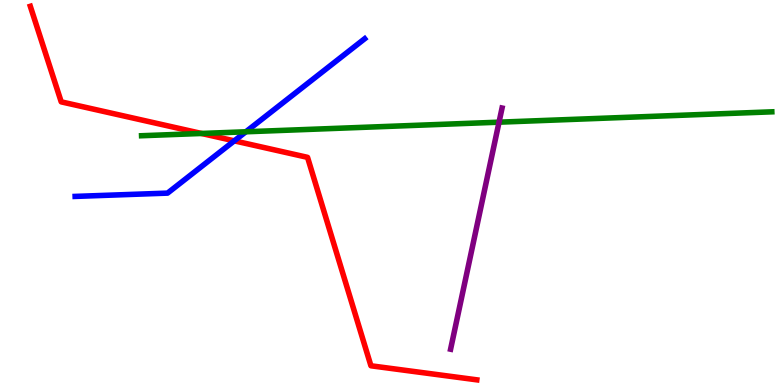[{'lines': ['blue', 'red'], 'intersections': [{'x': 3.02, 'y': 6.34}]}, {'lines': ['green', 'red'], 'intersections': [{'x': 2.6, 'y': 6.53}]}, {'lines': ['purple', 'red'], 'intersections': []}, {'lines': ['blue', 'green'], 'intersections': [{'x': 3.17, 'y': 6.58}]}, {'lines': ['blue', 'purple'], 'intersections': []}, {'lines': ['green', 'purple'], 'intersections': [{'x': 6.44, 'y': 6.83}]}]